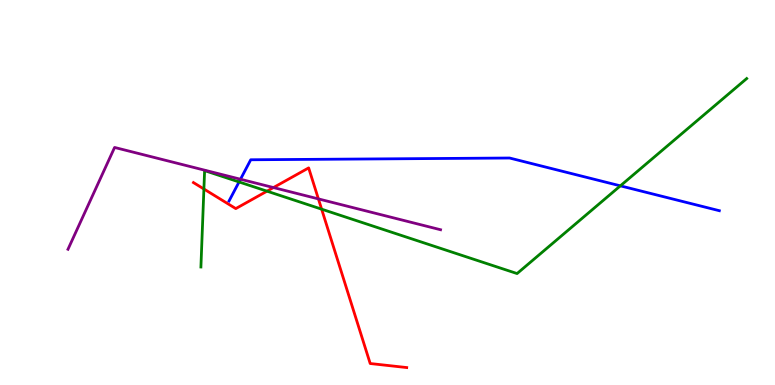[{'lines': ['blue', 'red'], 'intersections': []}, {'lines': ['green', 'red'], 'intersections': [{'x': 2.63, 'y': 5.09}, {'x': 3.45, 'y': 5.03}, {'x': 4.15, 'y': 4.57}]}, {'lines': ['purple', 'red'], 'intersections': [{'x': 3.53, 'y': 5.13}, {'x': 4.11, 'y': 4.83}]}, {'lines': ['blue', 'green'], 'intersections': [{'x': 3.08, 'y': 5.27}, {'x': 8.0, 'y': 5.17}]}, {'lines': ['blue', 'purple'], 'intersections': [{'x': 3.1, 'y': 5.34}]}, {'lines': ['green', 'purple'], 'intersections': []}]